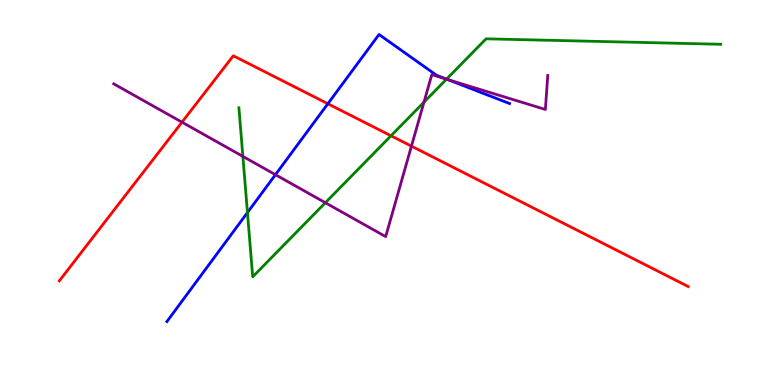[{'lines': ['blue', 'red'], 'intersections': [{'x': 4.23, 'y': 7.31}]}, {'lines': ['green', 'red'], 'intersections': [{'x': 5.05, 'y': 6.47}]}, {'lines': ['purple', 'red'], 'intersections': [{'x': 2.35, 'y': 6.83}, {'x': 5.31, 'y': 6.2}]}, {'lines': ['blue', 'green'], 'intersections': [{'x': 3.19, 'y': 4.48}, {'x': 5.76, 'y': 7.94}]}, {'lines': ['blue', 'purple'], 'intersections': [{'x': 3.55, 'y': 5.46}, {'x': 5.77, 'y': 7.94}]}, {'lines': ['green', 'purple'], 'intersections': [{'x': 3.13, 'y': 5.94}, {'x': 4.2, 'y': 4.73}, {'x': 5.47, 'y': 7.35}, {'x': 5.76, 'y': 7.94}]}]